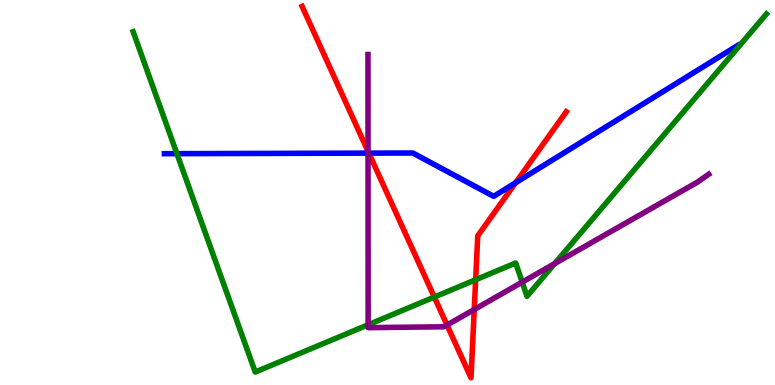[{'lines': ['blue', 'red'], 'intersections': [{'x': 4.76, 'y': 6.02}, {'x': 6.65, 'y': 5.25}]}, {'lines': ['green', 'red'], 'intersections': [{'x': 5.6, 'y': 2.28}, {'x': 6.14, 'y': 2.73}]}, {'lines': ['purple', 'red'], 'intersections': [{'x': 4.75, 'y': 6.07}, {'x': 5.77, 'y': 1.56}, {'x': 6.12, 'y': 1.96}]}, {'lines': ['blue', 'green'], 'intersections': [{'x': 2.28, 'y': 6.01}]}, {'lines': ['blue', 'purple'], 'intersections': [{'x': 4.75, 'y': 6.02}]}, {'lines': ['green', 'purple'], 'intersections': [{'x': 4.75, 'y': 1.56}, {'x': 6.74, 'y': 2.67}, {'x': 7.16, 'y': 3.15}]}]